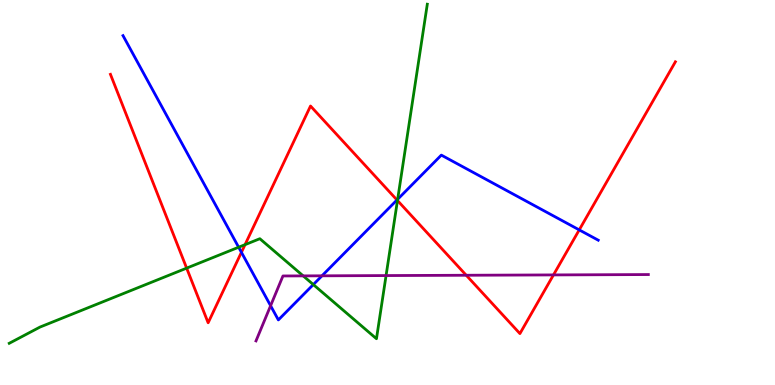[{'lines': ['blue', 'red'], 'intersections': [{'x': 3.12, 'y': 3.45}, {'x': 5.12, 'y': 4.81}, {'x': 7.47, 'y': 4.03}]}, {'lines': ['green', 'red'], 'intersections': [{'x': 2.41, 'y': 3.04}, {'x': 3.16, 'y': 3.65}, {'x': 5.13, 'y': 4.79}]}, {'lines': ['purple', 'red'], 'intersections': [{'x': 6.02, 'y': 2.85}, {'x': 7.14, 'y': 2.86}]}, {'lines': ['blue', 'green'], 'intersections': [{'x': 3.08, 'y': 3.58}, {'x': 4.04, 'y': 2.61}, {'x': 5.13, 'y': 4.82}]}, {'lines': ['blue', 'purple'], 'intersections': [{'x': 3.49, 'y': 2.06}, {'x': 4.15, 'y': 2.84}]}, {'lines': ['green', 'purple'], 'intersections': [{'x': 3.91, 'y': 2.83}, {'x': 4.98, 'y': 2.84}]}]